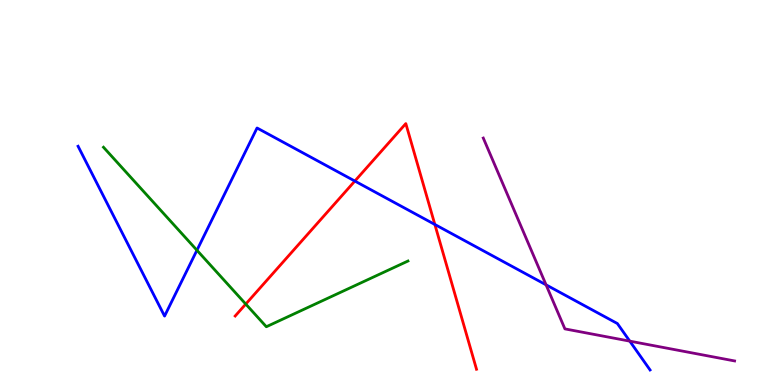[{'lines': ['blue', 'red'], 'intersections': [{'x': 4.58, 'y': 5.3}, {'x': 5.61, 'y': 4.17}]}, {'lines': ['green', 'red'], 'intersections': [{'x': 3.17, 'y': 2.1}]}, {'lines': ['purple', 'red'], 'intersections': []}, {'lines': ['blue', 'green'], 'intersections': [{'x': 2.54, 'y': 3.5}]}, {'lines': ['blue', 'purple'], 'intersections': [{'x': 7.05, 'y': 2.6}, {'x': 8.13, 'y': 1.14}]}, {'lines': ['green', 'purple'], 'intersections': []}]